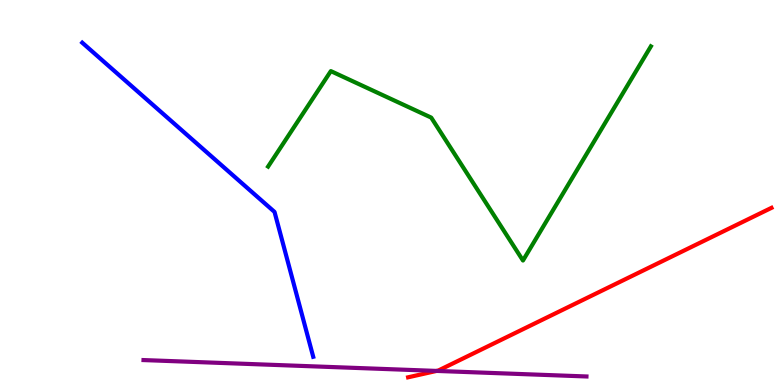[{'lines': ['blue', 'red'], 'intersections': []}, {'lines': ['green', 'red'], 'intersections': []}, {'lines': ['purple', 'red'], 'intersections': [{'x': 5.63, 'y': 0.366}]}, {'lines': ['blue', 'green'], 'intersections': []}, {'lines': ['blue', 'purple'], 'intersections': []}, {'lines': ['green', 'purple'], 'intersections': []}]